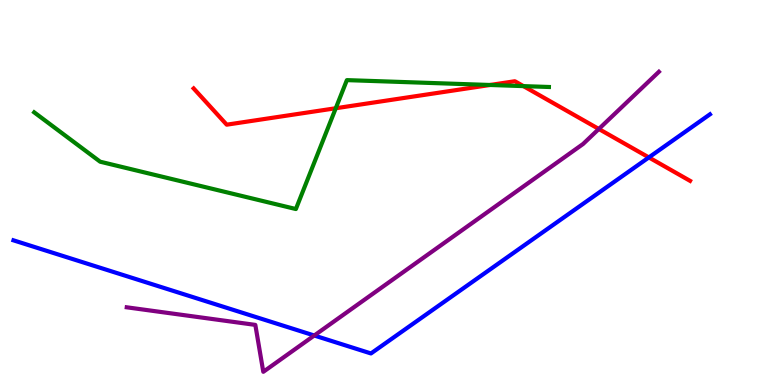[{'lines': ['blue', 'red'], 'intersections': [{'x': 8.37, 'y': 5.91}]}, {'lines': ['green', 'red'], 'intersections': [{'x': 4.33, 'y': 7.19}, {'x': 6.32, 'y': 7.79}, {'x': 6.75, 'y': 7.76}]}, {'lines': ['purple', 'red'], 'intersections': [{'x': 7.73, 'y': 6.65}]}, {'lines': ['blue', 'green'], 'intersections': []}, {'lines': ['blue', 'purple'], 'intersections': [{'x': 4.05, 'y': 1.29}]}, {'lines': ['green', 'purple'], 'intersections': []}]